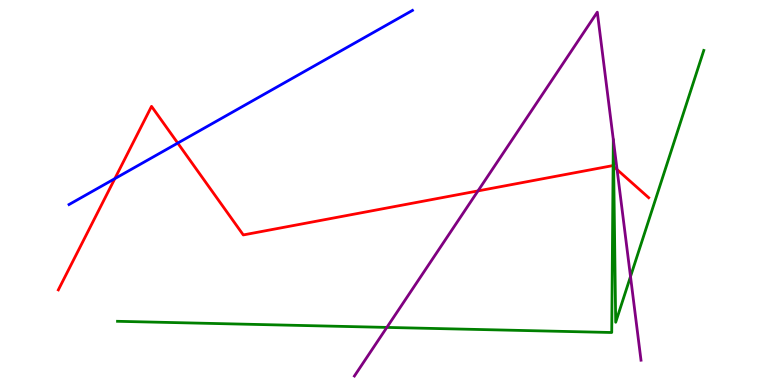[{'lines': ['blue', 'red'], 'intersections': [{'x': 1.48, 'y': 5.36}, {'x': 2.29, 'y': 6.28}]}, {'lines': ['green', 'red'], 'intersections': [{'x': 7.91, 'y': 5.69}, {'x': 7.92, 'y': 5.67}]}, {'lines': ['purple', 'red'], 'intersections': [{'x': 6.17, 'y': 5.04}, {'x': 7.96, 'y': 5.6}]}, {'lines': ['blue', 'green'], 'intersections': []}, {'lines': ['blue', 'purple'], 'intersections': []}, {'lines': ['green', 'purple'], 'intersections': [{'x': 4.99, 'y': 1.5}, {'x': 7.91, 'y': 6.37}, {'x': 7.91, 'y': 6.37}, {'x': 8.14, 'y': 2.82}]}]